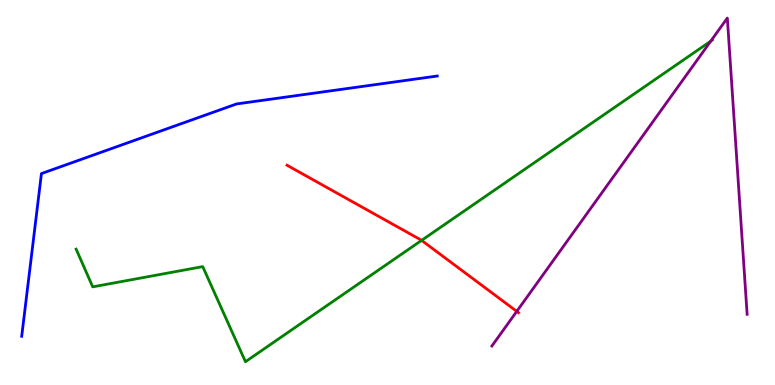[{'lines': ['blue', 'red'], 'intersections': []}, {'lines': ['green', 'red'], 'intersections': [{'x': 5.44, 'y': 3.76}]}, {'lines': ['purple', 'red'], 'intersections': [{'x': 6.67, 'y': 1.91}]}, {'lines': ['blue', 'green'], 'intersections': []}, {'lines': ['blue', 'purple'], 'intersections': []}, {'lines': ['green', 'purple'], 'intersections': [{'x': 9.17, 'y': 8.93}]}]